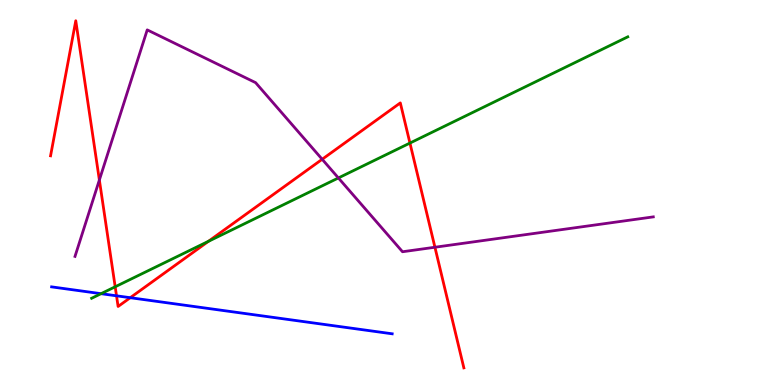[{'lines': ['blue', 'red'], 'intersections': [{'x': 1.5, 'y': 2.32}, {'x': 1.68, 'y': 2.27}]}, {'lines': ['green', 'red'], 'intersections': [{'x': 1.49, 'y': 2.55}, {'x': 2.69, 'y': 3.73}, {'x': 5.29, 'y': 6.28}]}, {'lines': ['purple', 'red'], 'intersections': [{'x': 1.28, 'y': 5.32}, {'x': 4.16, 'y': 5.86}, {'x': 5.61, 'y': 3.58}]}, {'lines': ['blue', 'green'], 'intersections': [{'x': 1.3, 'y': 2.37}]}, {'lines': ['blue', 'purple'], 'intersections': []}, {'lines': ['green', 'purple'], 'intersections': [{'x': 4.37, 'y': 5.38}]}]